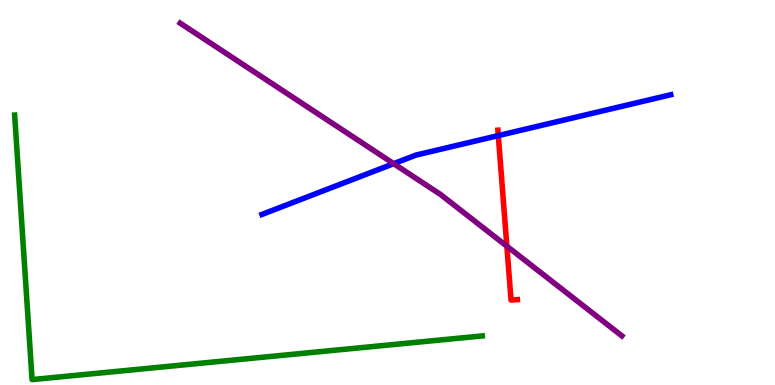[{'lines': ['blue', 'red'], 'intersections': [{'x': 6.43, 'y': 6.48}]}, {'lines': ['green', 'red'], 'intersections': []}, {'lines': ['purple', 'red'], 'intersections': [{'x': 6.54, 'y': 3.61}]}, {'lines': ['blue', 'green'], 'intersections': []}, {'lines': ['blue', 'purple'], 'intersections': [{'x': 5.08, 'y': 5.75}]}, {'lines': ['green', 'purple'], 'intersections': []}]